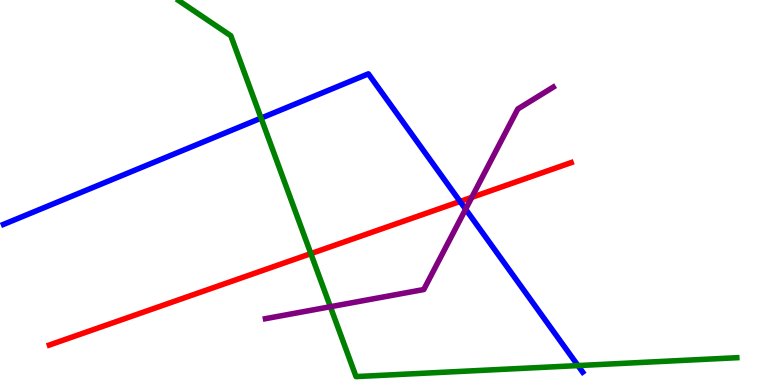[{'lines': ['blue', 'red'], 'intersections': [{'x': 5.94, 'y': 4.77}]}, {'lines': ['green', 'red'], 'intersections': [{'x': 4.01, 'y': 3.41}]}, {'lines': ['purple', 'red'], 'intersections': [{'x': 6.09, 'y': 4.87}]}, {'lines': ['blue', 'green'], 'intersections': [{'x': 3.37, 'y': 6.93}, {'x': 7.46, 'y': 0.504}]}, {'lines': ['blue', 'purple'], 'intersections': [{'x': 6.01, 'y': 4.57}]}, {'lines': ['green', 'purple'], 'intersections': [{'x': 4.26, 'y': 2.03}]}]